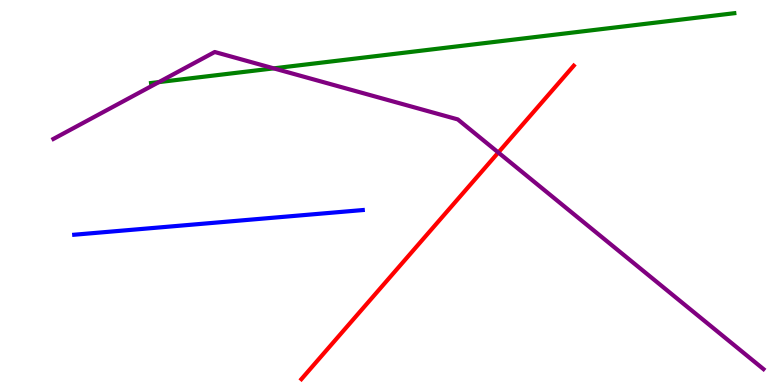[{'lines': ['blue', 'red'], 'intersections': []}, {'lines': ['green', 'red'], 'intersections': []}, {'lines': ['purple', 'red'], 'intersections': [{'x': 6.43, 'y': 6.04}]}, {'lines': ['blue', 'green'], 'intersections': []}, {'lines': ['blue', 'purple'], 'intersections': []}, {'lines': ['green', 'purple'], 'intersections': [{'x': 2.05, 'y': 7.87}, {'x': 3.53, 'y': 8.22}]}]